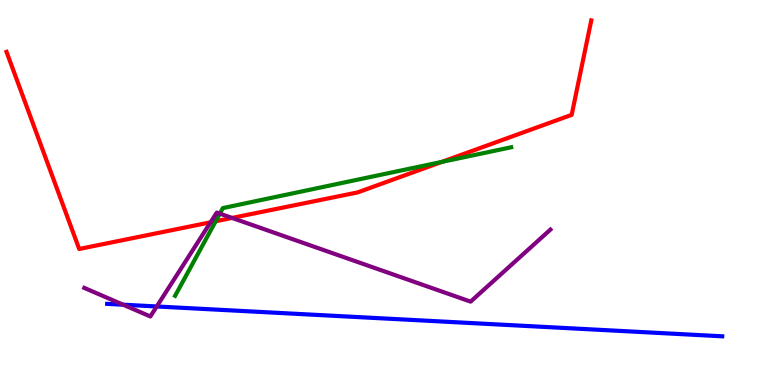[{'lines': ['blue', 'red'], 'intersections': []}, {'lines': ['green', 'red'], 'intersections': [{'x': 2.78, 'y': 4.25}, {'x': 5.7, 'y': 5.79}]}, {'lines': ['purple', 'red'], 'intersections': [{'x': 2.72, 'y': 4.23}, {'x': 2.99, 'y': 4.34}]}, {'lines': ['blue', 'green'], 'intersections': []}, {'lines': ['blue', 'purple'], 'intersections': [{'x': 1.59, 'y': 2.09}, {'x': 2.02, 'y': 2.04}]}, {'lines': ['green', 'purple'], 'intersections': [{'x': 2.84, 'y': 4.45}]}]